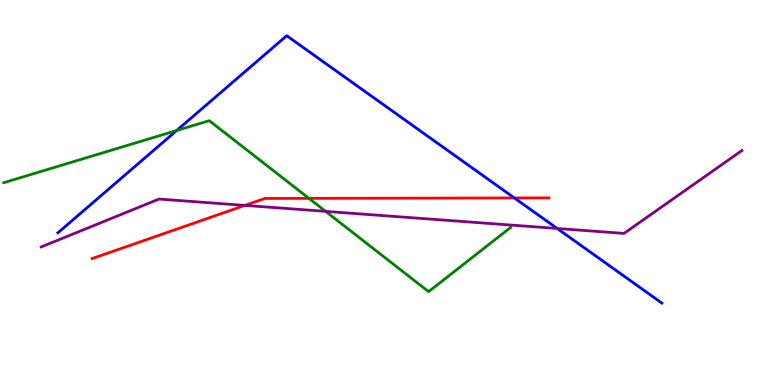[{'lines': ['blue', 'red'], 'intersections': [{'x': 6.64, 'y': 4.86}]}, {'lines': ['green', 'red'], 'intersections': [{'x': 3.99, 'y': 4.85}]}, {'lines': ['purple', 'red'], 'intersections': [{'x': 3.16, 'y': 4.67}]}, {'lines': ['blue', 'green'], 'intersections': [{'x': 2.28, 'y': 6.61}]}, {'lines': ['blue', 'purple'], 'intersections': [{'x': 7.19, 'y': 4.07}]}, {'lines': ['green', 'purple'], 'intersections': [{'x': 4.2, 'y': 4.51}]}]